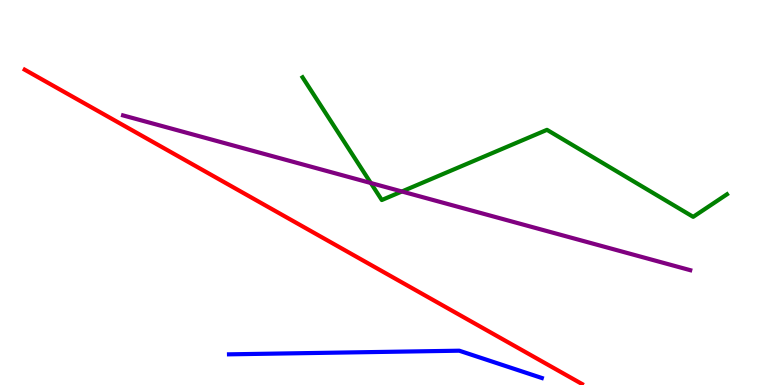[{'lines': ['blue', 'red'], 'intersections': []}, {'lines': ['green', 'red'], 'intersections': []}, {'lines': ['purple', 'red'], 'intersections': []}, {'lines': ['blue', 'green'], 'intersections': []}, {'lines': ['blue', 'purple'], 'intersections': []}, {'lines': ['green', 'purple'], 'intersections': [{'x': 4.78, 'y': 5.25}, {'x': 5.19, 'y': 5.03}]}]